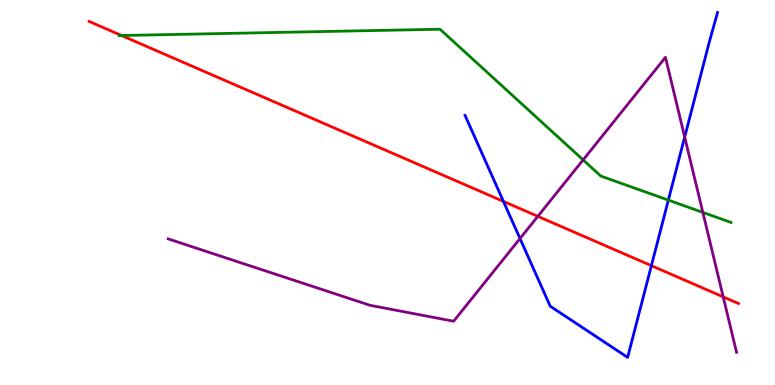[{'lines': ['blue', 'red'], 'intersections': [{'x': 6.5, 'y': 4.77}, {'x': 8.4, 'y': 3.1}]}, {'lines': ['green', 'red'], 'intersections': [{'x': 1.57, 'y': 9.08}]}, {'lines': ['purple', 'red'], 'intersections': [{'x': 6.94, 'y': 4.38}, {'x': 9.33, 'y': 2.29}]}, {'lines': ['blue', 'green'], 'intersections': [{'x': 8.62, 'y': 4.8}]}, {'lines': ['blue', 'purple'], 'intersections': [{'x': 6.71, 'y': 3.8}, {'x': 8.83, 'y': 6.44}]}, {'lines': ['green', 'purple'], 'intersections': [{'x': 7.52, 'y': 5.85}, {'x': 9.07, 'y': 4.48}]}]